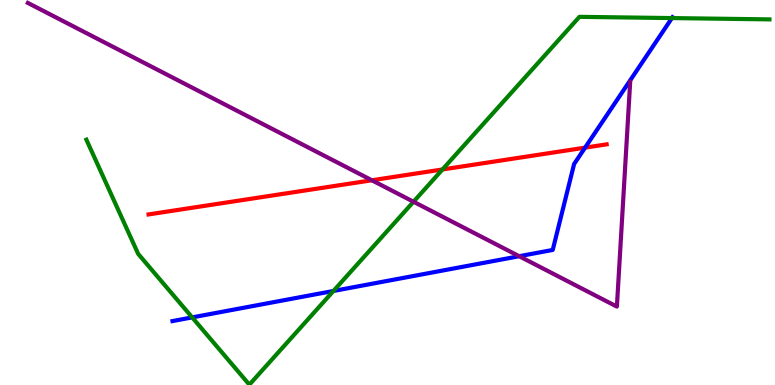[{'lines': ['blue', 'red'], 'intersections': [{'x': 7.55, 'y': 6.16}]}, {'lines': ['green', 'red'], 'intersections': [{'x': 5.71, 'y': 5.6}]}, {'lines': ['purple', 'red'], 'intersections': [{'x': 4.8, 'y': 5.32}]}, {'lines': ['blue', 'green'], 'intersections': [{'x': 2.48, 'y': 1.76}, {'x': 4.3, 'y': 2.44}, {'x': 8.67, 'y': 9.53}]}, {'lines': ['blue', 'purple'], 'intersections': [{'x': 6.7, 'y': 3.34}]}, {'lines': ['green', 'purple'], 'intersections': [{'x': 5.34, 'y': 4.76}]}]